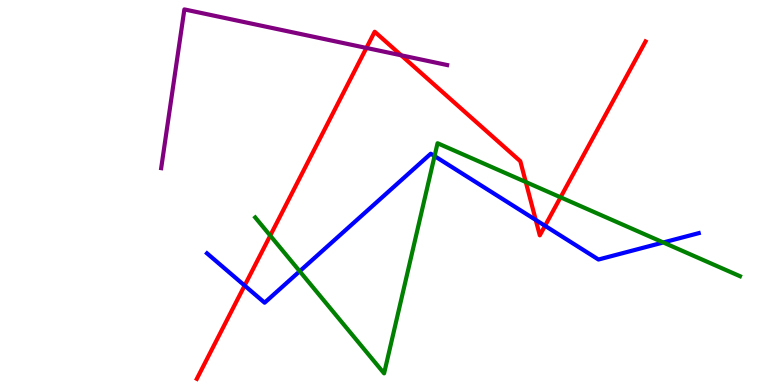[{'lines': ['blue', 'red'], 'intersections': [{'x': 3.16, 'y': 2.58}, {'x': 6.91, 'y': 4.29}, {'x': 7.03, 'y': 4.14}]}, {'lines': ['green', 'red'], 'intersections': [{'x': 3.49, 'y': 3.88}, {'x': 6.78, 'y': 5.27}, {'x': 7.23, 'y': 4.88}]}, {'lines': ['purple', 'red'], 'intersections': [{'x': 4.73, 'y': 8.75}, {'x': 5.18, 'y': 8.56}]}, {'lines': ['blue', 'green'], 'intersections': [{'x': 3.87, 'y': 2.95}, {'x': 5.61, 'y': 5.95}, {'x': 8.56, 'y': 3.7}]}, {'lines': ['blue', 'purple'], 'intersections': []}, {'lines': ['green', 'purple'], 'intersections': []}]